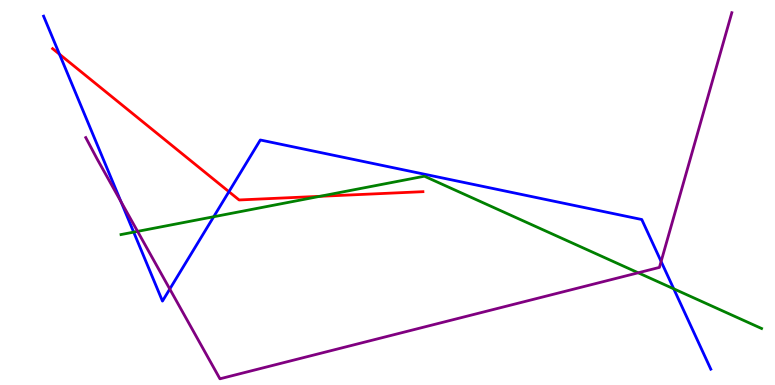[{'lines': ['blue', 'red'], 'intersections': [{'x': 0.767, 'y': 8.59}, {'x': 2.95, 'y': 5.02}]}, {'lines': ['green', 'red'], 'intersections': [{'x': 4.13, 'y': 4.9}]}, {'lines': ['purple', 'red'], 'intersections': []}, {'lines': ['blue', 'green'], 'intersections': [{'x': 1.73, 'y': 3.97}, {'x': 2.76, 'y': 4.37}, {'x': 8.69, 'y': 2.5}]}, {'lines': ['blue', 'purple'], 'intersections': [{'x': 1.56, 'y': 4.76}, {'x': 2.19, 'y': 2.49}, {'x': 8.53, 'y': 3.21}]}, {'lines': ['green', 'purple'], 'intersections': [{'x': 1.78, 'y': 3.99}, {'x': 8.23, 'y': 2.91}]}]